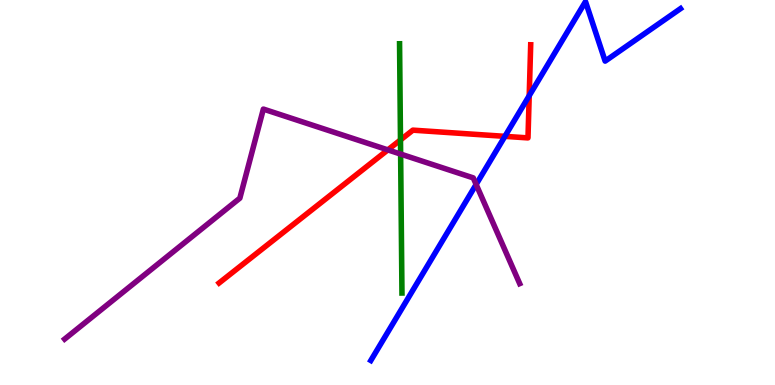[{'lines': ['blue', 'red'], 'intersections': [{'x': 6.51, 'y': 6.46}, {'x': 6.83, 'y': 7.51}]}, {'lines': ['green', 'red'], 'intersections': [{'x': 5.17, 'y': 6.37}]}, {'lines': ['purple', 'red'], 'intersections': [{'x': 5.0, 'y': 6.11}]}, {'lines': ['blue', 'green'], 'intersections': []}, {'lines': ['blue', 'purple'], 'intersections': [{'x': 6.14, 'y': 5.21}]}, {'lines': ['green', 'purple'], 'intersections': [{'x': 5.17, 'y': 6.0}]}]